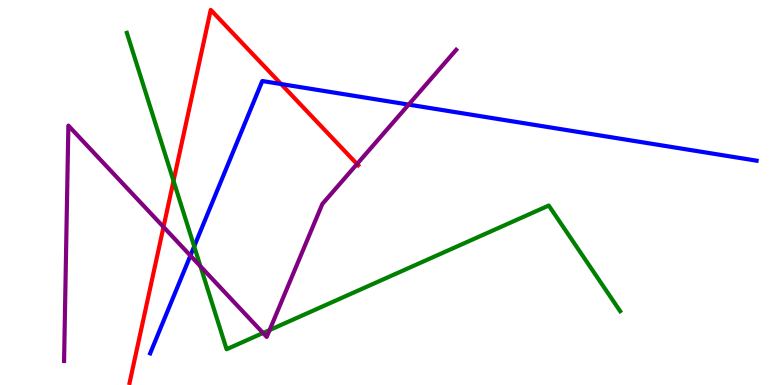[{'lines': ['blue', 'red'], 'intersections': [{'x': 3.63, 'y': 7.82}]}, {'lines': ['green', 'red'], 'intersections': [{'x': 2.24, 'y': 5.3}]}, {'lines': ['purple', 'red'], 'intersections': [{'x': 2.11, 'y': 4.11}, {'x': 4.61, 'y': 5.74}]}, {'lines': ['blue', 'green'], 'intersections': [{'x': 2.51, 'y': 3.6}]}, {'lines': ['blue', 'purple'], 'intersections': [{'x': 2.46, 'y': 3.36}, {'x': 5.27, 'y': 7.28}]}, {'lines': ['green', 'purple'], 'intersections': [{'x': 2.59, 'y': 3.08}, {'x': 3.39, 'y': 1.35}, {'x': 3.48, 'y': 1.43}]}]